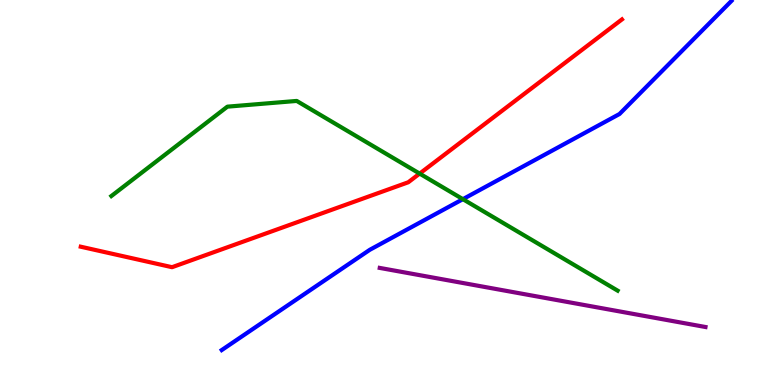[{'lines': ['blue', 'red'], 'intersections': []}, {'lines': ['green', 'red'], 'intersections': [{'x': 5.41, 'y': 5.49}]}, {'lines': ['purple', 'red'], 'intersections': []}, {'lines': ['blue', 'green'], 'intersections': [{'x': 5.97, 'y': 4.83}]}, {'lines': ['blue', 'purple'], 'intersections': []}, {'lines': ['green', 'purple'], 'intersections': []}]